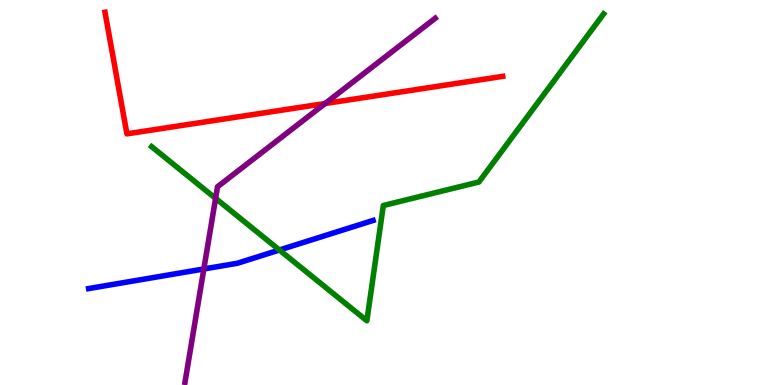[{'lines': ['blue', 'red'], 'intersections': []}, {'lines': ['green', 'red'], 'intersections': []}, {'lines': ['purple', 'red'], 'intersections': [{'x': 4.19, 'y': 7.31}]}, {'lines': ['blue', 'green'], 'intersections': [{'x': 3.61, 'y': 3.51}]}, {'lines': ['blue', 'purple'], 'intersections': [{'x': 2.63, 'y': 3.01}]}, {'lines': ['green', 'purple'], 'intersections': [{'x': 2.78, 'y': 4.85}]}]